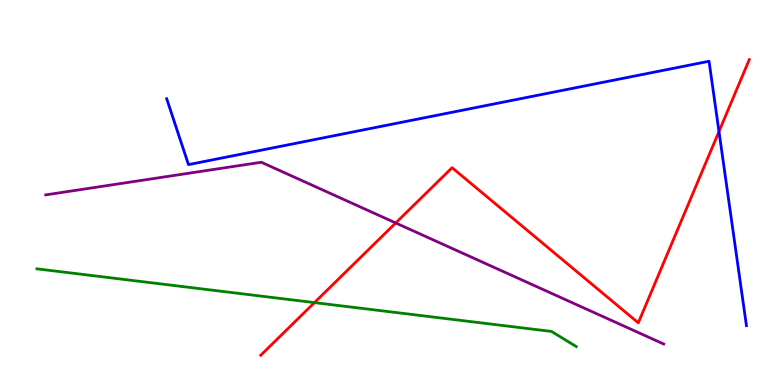[{'lines': ['blue', 'red'], 'intersections': [{'x': 9.28, 'y': 6.58}]}, {'lines': ['green', 'red'], 'intersections': [{'x': 4.06, 'y': 2.14}]}, {'lines': ['purple', 'red'], 'intersections': [{'x': 5.11, 'y': 4.21}]}, {'lines': ['blue', 'green'], 'intersections': []}, {'lines': ['blue', 'purple'], 'intersections': []}, {'lines': ['green', 'purple'], 'intersections': []}]